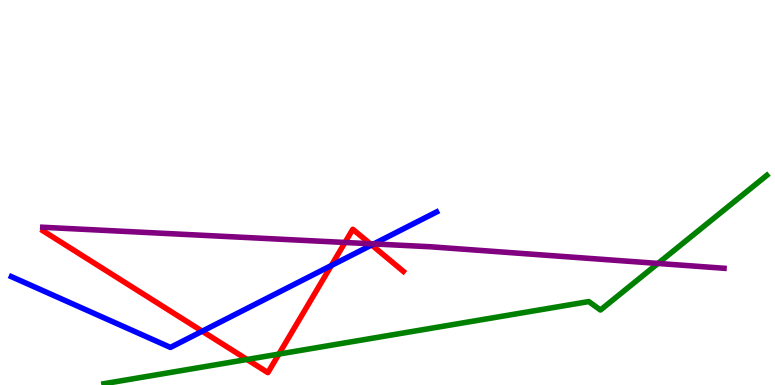[{'lines': ['blue', 'red'], 'intersections': [{'x': 2.61, 'y': 1.4}, {'x': 4.28, 'y': 3.1}, {'x': 4.8, 'y': 3.64}]}, {'lines': ['green', 'red'], 'intersections': [{'x': 3.19, 'y': 0.663}, {'x': 3.6, 'y': 0.803}]}, {'lines': ['purple', 'red'], 'intersections': [{'x': 4.45, 'y': 3.7}, {'x': 4.78, 'y': 3.67}]}, {'lines': ['blue', 'green'], 'intersections': []}, {'lines': ['blue', 'purple'], 'intersections': [{'x': 4.82, 'y': 3.66}]}, {'lines': ['green', 'purple'], 'intersections': [{'x': 8.49, 'y': 3.16}]}]